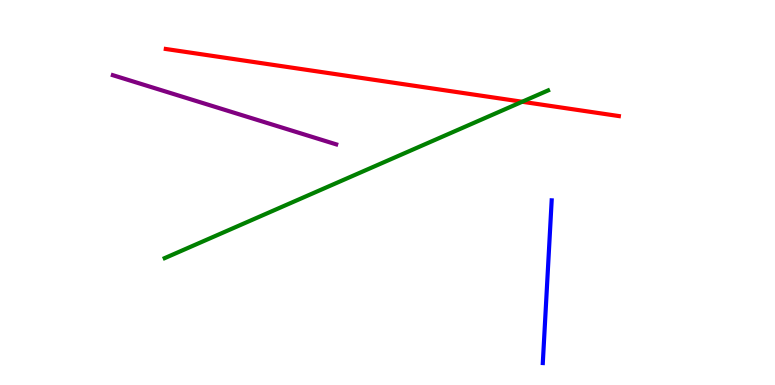[{'lines': ['blue', 'red'], 'intersections': []}, {'lines': ['green', 'red'], 'intersections': [{'x': 6.74, 'y': 7.36}]}, {'lines': ['purple', 'red'], 'intersections': []}, {'lines': ['blue', 'green'], 'intersections': []}, {'lines': ['blue', 'purple'], 'intersections': []}, {'lines': ['green', 'purple'], 'intersections': []}]